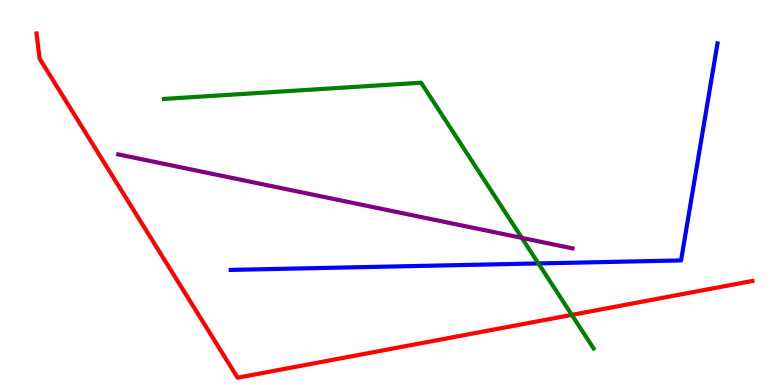[{'lines': ['blue', 'red'], 'intersections': []}, {'lines': ['green', 'red'], 'intersections': [{'x': 7.38, 'y': 1.82}]}, {'lines': ['purple', 'red'], 'intersections': []}, {'lines': ['blue', 'green'], 'intersections': [{'x': 6.95, 'y': 3.16}]}, {'lines': ['blue', 'purple'], 'intersections': []}, {'lines': ['green', 'purple'], 'intersections': [{'x': 6.73, 'y': 3.82}]}]